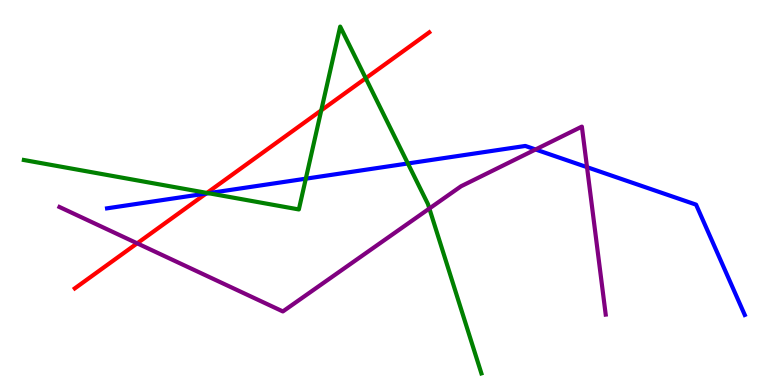[{'lines': ['blue', 'red'], 'intersections': [{'x': 2.66, 'y': 4.97}]}, {'lines': ['green', 'red'], 'intersections': [{'x': 2.67, 'y': 4.99}, {'x': 4.15, 'y': 7.13}, {'x': 4.72, 'y': 7.97}]}, {'lines': ['purple', 'red'], 'intersections': [{'x': 1.77, 'y': 3.68}]}, {'lines': ['blue', 'green'], 'intersections': [{'x': 2.69, 'y': 4.98}, {'x': 3.95, 'y': 5.36}, {'x': 5.26, 'y': 5.75}]}, {'lines': ['blue', 'purple'], 'intersections': [{'x': 6.91, 'y': 6.12}, {'x': 7.57, 'y': 5.66}]}, {'lines': ['green', 'purple'], 'intersections': [{'x': 5.54, 'y': 4.58}]}]